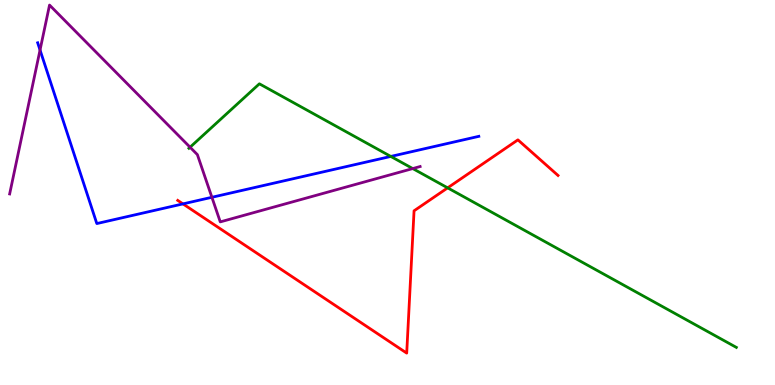[{'lines': ['blue', 'red'], 'intersections': [{'x': 2.36, 'y': 4.7}]}, {'lines': ['green', 'red'], 'intersections': [{'x': 5.78, 'y': 5.12}]}, {'lines': ['purple', 'red'], 'intersections': []}, {'lines': ['blue', 'green'], 'intersections': [{'x': 5.04, 'y': 5.94}]}, {'lines': ['blue', 'purple'], 'intersections': [{'x': 0.517, 'y': 8.7}, {'x': 2.73, 'y': 4.88}]}, {'lines': ['green', 'purple'], 'intersections': [{'x': 2.45, 'y': 6.18}, {'x': 5.33, 'y': 5.62}]}]